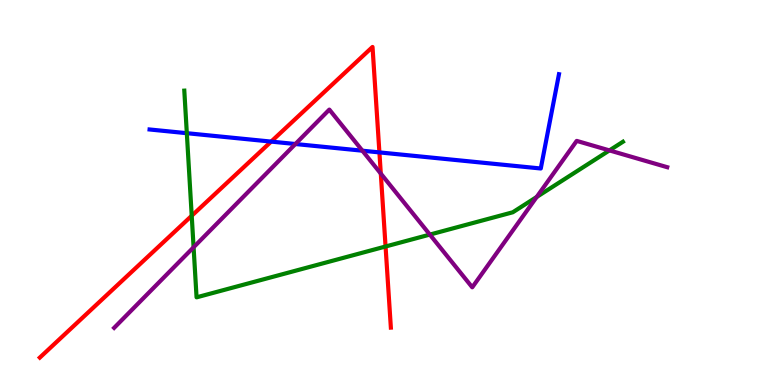[{'lines': ['blue', 'red'], 'intersections': [{'x': 3.5, 'y': 6.32}, {'x': 4.9, 'y': 6.04}]}, {'lines': ['green', 'red'], 'intersections': [{'x': 2.47, 'y': 4.4}, {'x': 4.97, 'y': 3.6}]}, {'lines': ['purple', 'red'], 'intersections': [{'x': 4.91, 'y': 5.49}]}, {'lines': ['blue', 'green'], 'intersections': [{'x': 2.41, 'y': 6.54}]}, {'lines': ['blue', 'purple'], 'intersections': [{'x': 3.81, 'y': 6.26}, {'x': 4.68, 'y': 6.09}]}, {'lines': ['green', 'purple'], 'intersections': [{'x': 2.5, 'y': 3.58}, {'x': 5.55, 'y': 3.91}, {'x': 6.93, 'y': 4.88}, {'x': 7.86, 'y': 6.09}]}]